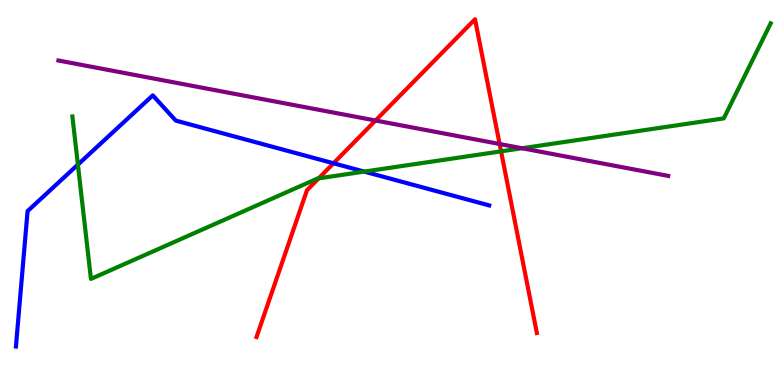[{'lines': ['blue', 'red'], 'intersections': [{'x': 4.3, 'y': 5.76}]}, {'lines': ['green', 'red'], 'intersections': [{'x': 4.11, 'y': 5.37}, {'x': 6.47, 'y': 6.07}]}, {'lines': ['purple', 'red'], 'intersections': [{'x': 4.85, 'y': 6.87}, {'x': 6.45, 'y': 6.26}]}, {'lines': ['blue', 'green'], 'intersections': [{'x': 1.01, 'y': 5.72}, {'x': 4.7, 'y': 5.54}]}, {'lines': ['blue', 'purple'], 'intersections': []}, {'lines': ['green', 'purple'], 'intersections': [{'x': 6.74, 'y': 6.15}]}]